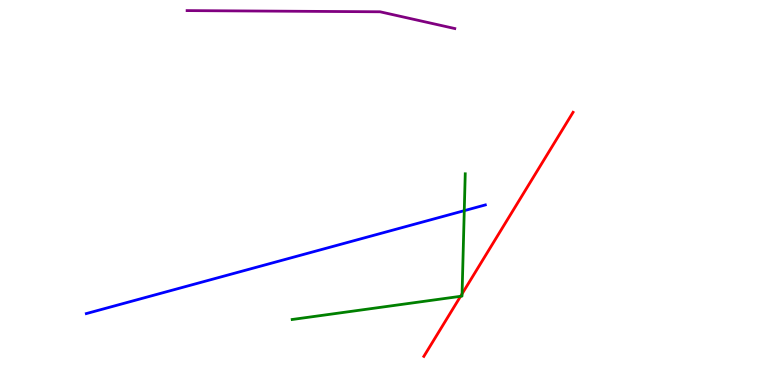[{'lines': ['blue', 'red'], 'intersections': []}, {'lines': ['green', 'red'], 'intersections': [{'x': 5.94, 'y': 2.3}, {'x': 5.96, 'y': 2.37}]}, {'lines': ['purple', 'red'], 'intersections': []}, {'lines': ['blue', 'green'], 'intersections': [{'x': 5.99, 'y': 4.53}]}, {'lines': ['blue', 'purple'], 'intersections': []}, {'lines': ['green', 'purple'], 'intersections': []}]